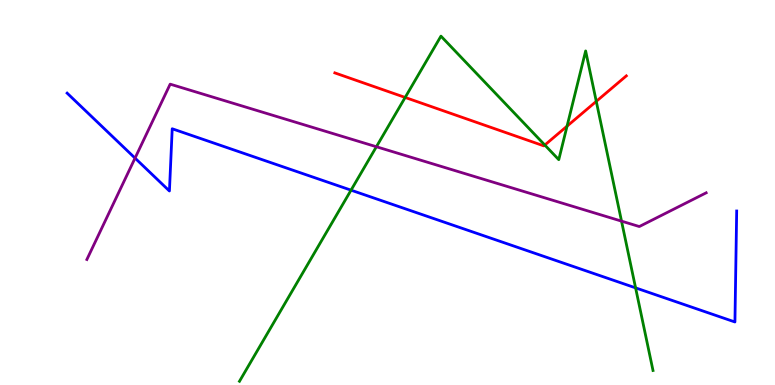[{'lines': ['blue', 'red'], 'intersections': []}, {'lines': ['green', 'red'], 'intersections': [{'x': 5.23, 'y': 7.47}, {'x': 7.03, 'y': 6.23}, {'x': 7.32, 'y': 6.72}, {'x': 7.69, 'y': 7.37}]}, {'lines': ['purple', 'red'], 'intersections': []}, {'lines': ['blue', 'green'], 'intersections': [{'x': 4.53, 'y': 5.06}, {'x': 8.2, 'y': 2.52}]}, {'lines': ['blue', 'purple'], 'intersections': [{'x': 1.74, 'y': 5.89}]}, {'lines': ['green', 'purple'], 'intersections': [{'x': 4.86, 'y': 6.19}, {'x': 8.02, 'y': 4.26}]}]